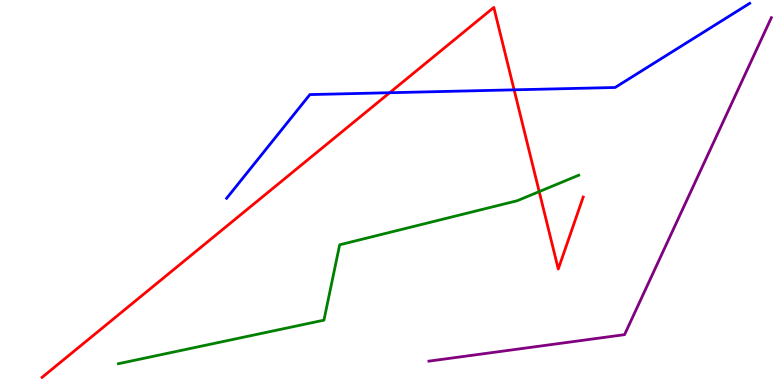[{'lines': ['blue', 'red'], 'intersections': [{'x': 5.03, 'y': 7.59}, {'x': 6.63, 'y': 7.67}]}, {'lines': ['green', 'red'], 'intersections': [{'x': 6.96, 'y': 5.02}]}, {'lines': ['purple', 'red'], 'intersections': []}, {'lines': ['blue', 'green'], 'intersections': []}, {'lines': ['blue', 'purple'], 'intersections': []}, {'lines': ['green', 'purple'], 'intersections': []}]